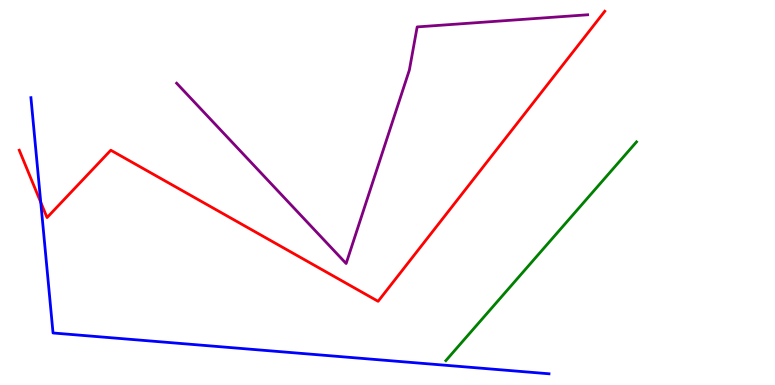[{'lines': ['blue', 'red'], 'intersections': [{'x': 0.526, 'y': 4.74}]}, {'lines': ['green', 'red'], 'intersections': []}, {'lines': ['purple', 'red'], 'intersections': []}, {'lines': ['blue', 'green'], 'intersections': []}, {'lines': ['blue', 'purple'], 'intersections': []}, {'lines': ['green', 'purple'], 'intersections': []}]